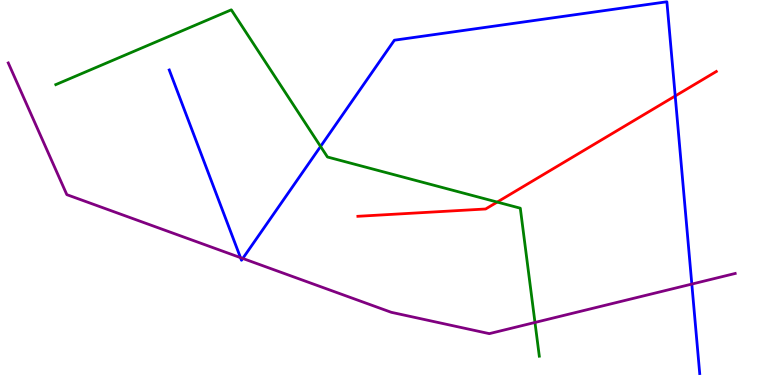[{'lines': ['blue', 'red'], 'intersections': [{'x': 8.71, 'y': 7.51}]}, {'lines': ['green', 'red'], 'intersections': [{'x': 6.42, 'y': 4.75}]}, {'lines': ['purple', 'red'], 'intersections': []}, {'lines': ['blue', 'green'], 'intersections': [{'x': 4.14, 'y': 6.2}]}, {'lines': ['blue', 'purple'], 'intersections': [{'x': 3.1, 'y': 3.31}, {'x': 3.13, 'y': 3.29}, {'x': 8.93, 'y': 2.62}]}, {'lines': ['green', 'purple'], 'intersections': [{'x': 6.9, 'y': 1.62}]}]